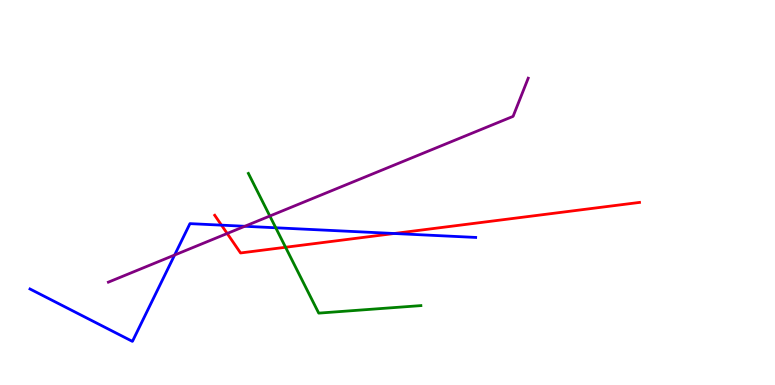[{'lines': ['blue', 'red'], 'intersections': [{'x': 2.86, 'y': 4.15}, {'x': 5.09, 'y': 3.94}]}, {'lines': ['green', 'red'], 'intersections': [{'x': 3.68, 'y': 3.58}]}, {'lines': ['purple', 'red'], 'intersections': [{'x': 2.93, 'y': 3.94}]}, {'lines': ['blue', 'green'], 'intersections': [{'x': 3.56, 'y': 4.08}]}, {'lines': ['blue', 'purple'], 'intersections': [{'x': 2.25, 'y': 3.38}, {'x': 3.16, 'y': 4.12}]}, {'lines': ['green', 'purple'], 'intersections': [{'x': 3.48, 'y': 4.39}]}]